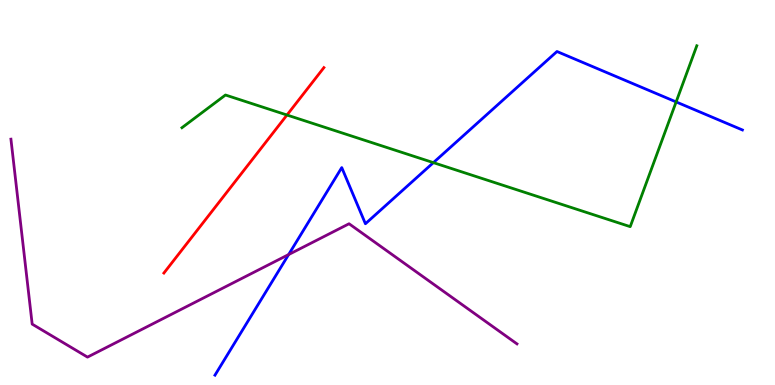[{'lines': ['blue', 'red'], 'intersections': []}, {'lines': ['green', 'red'], 'intersections': [{'x': 3.7, 'y': 7.01}]}, {'lines': ['purple', 'red'], 'intersections': []}, {'lines': ['blue', 'green'], 'intersections': [{'x': 5.59, 'y': 5.78}, {'x': 8.72, 'y': 7.35}]}, {'lines': ['blue', 'purple'], 'intersections': [{'x': 3.72, 'y': 3.39}]}, {'lines': ['green', 'purple'], 'intersections': []}]